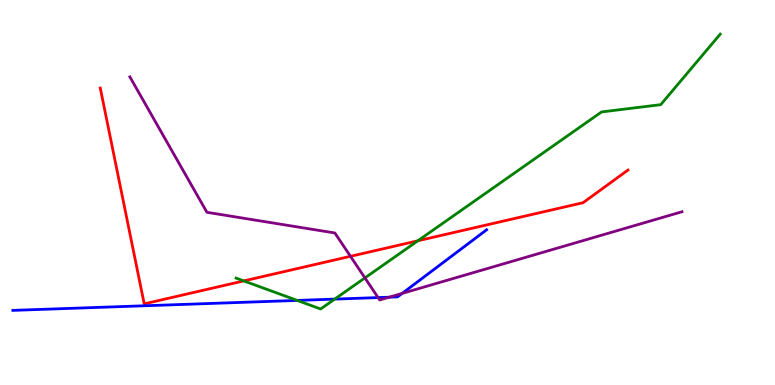[{'lines': ['blue', 'red'], 'intersections': []}, {'lines': ['green', 'red'], 'intersections': [{'x': 3.15, 'y': 2.7}, {'x': 5.39, 'y': 3.75}]}, {'lines': ['purple', 'red'], 'intersections': [{'x': 4.52, 'y': 3.34}]}, {'lines': ['blue', 'green'], 'intersections': [{'x': 3.83, 'y': 2.2}, {'x': 4.32, 'y': 2.23}]}, {'lines': ['blue', 'purple'], 'intersections': [{'x': 4.88, 'y': 2.27}, {'x': 5.02, 'y': 2.28}, {'x': 5.19, 'y': 2.38}]}, {'lines': ['green', 'purple'], 'intersections': [{'x': 4.71, 'y': 2.78}]}]